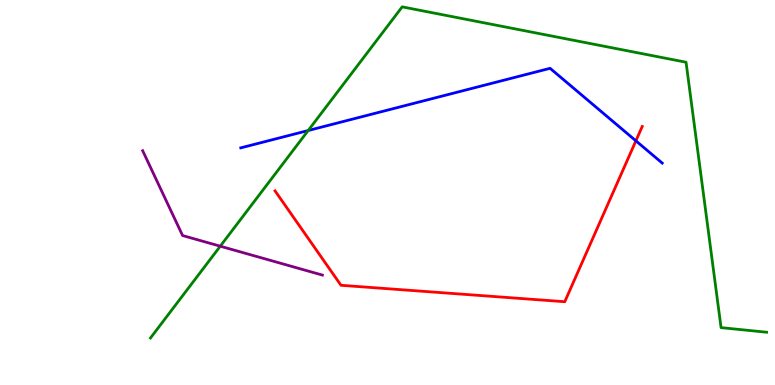[{'lines': ['blue', 'red'], 'intersections': [{'x': 8.21, 'y': 6.34}]}, {'lines': ['green', 'red'], 'intersections': []}, {'lines': ['purple', 'red'], 'intersections': []}, {'lines': ['blue', 'green'], 'intersections': [{'x': 3.98, 'y': 6.61}]}, {'lines': ['blue', 'purple'], 'intersections': []}, {'lines': ['green', 'purple'], 'intersections': [{'x': 2.84, 'y': 3.61}]}]